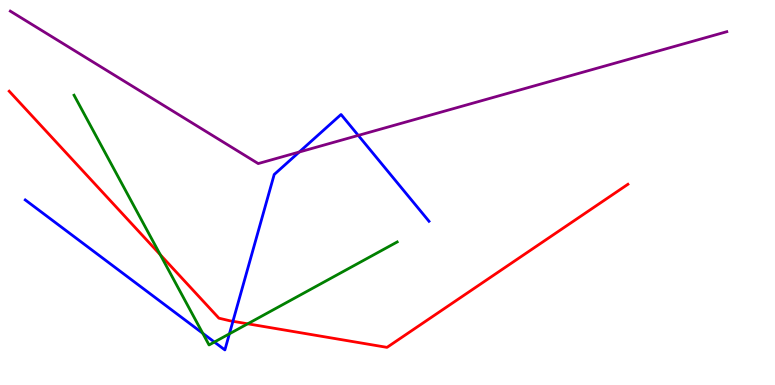[{'lines': ['blue', 'red'], 'intersections': [{'x': 3.01, 'y': 1.65}]}, {'lines': ['green', 'red'], 'intersections': [{'x': 2.07, 'y': 3.38}, {'x': 3.2, 'y': 1.59}]}, {'lines': ['purple', 'red'], 'intersections': []}, {'lines': ['blue', 'green'], 'intersections': [{'x': 2.62, 'y': 1.34}, {'x': 2.77, 'y': 1.12}, {'x': 2.96, 'y': 1.33}]}, {'lines': ['blue', 'purple'], 'intersections': [{'x': 3.86, 'y': 6.05}, {'x': 4.62, 'y': 6.48}]}, {'lines': ['green', 'purple'], 'intersections': []}]